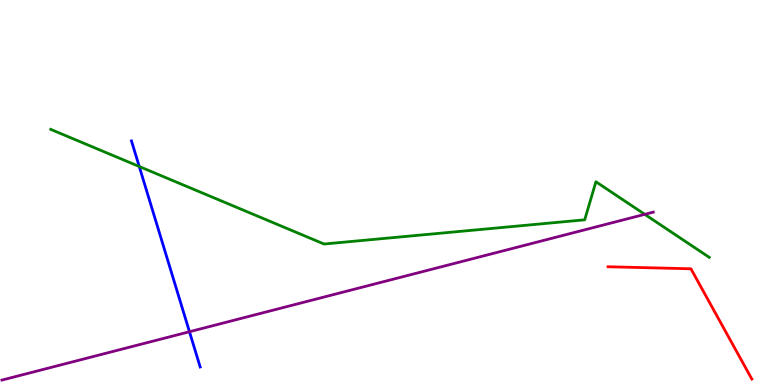[{'lines': ['blue', 'red'], 'intersections': []}, {'lines': ['green', 'red'], 'intersections': []}, {'lines': ['purple', 'red'], 'intersections': []}, {'lines': ['blue', 'green'], 'intersections': [{'x': 1.8, 'y': 5.68}]}, {'lines': ['blue', 'purple'], 'intersections': [{'x': 2.44, 'y': 1.38}]}, {'lines': ['green', 'purple'], 'intersections': [{'x': 8.32, 'y': 4.43}]}]